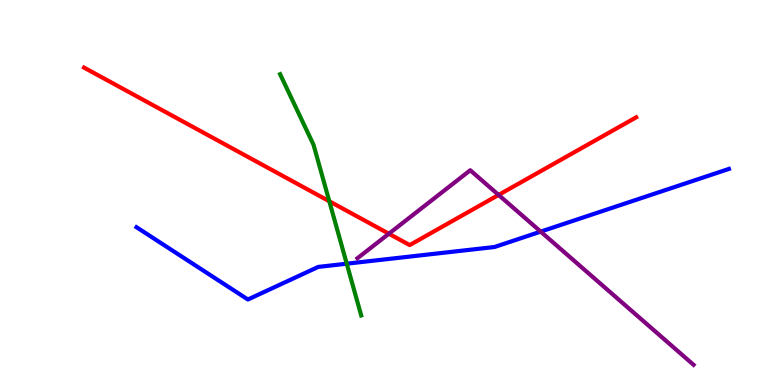[{'lines': ['blue', 'red'], 'intersections': []}, {'lines': ['green', 'red'], 'intersections': [{'x': 4.25, 'y': 4.77}]}, {'lines': ['purple', 'red'], 'intersections': [{'x': 5.02, 'y': 3.93}, {'x': 6.43, 'y': 4.94}]}, {'lines': ['blue', 'green'], 'intersections': [{'x': 4.47, 'y': 3.15}]}, {'lines': ['blue', 'purple'], 'intersections': [{'x': 6.98, 'y': 3.98}]}, {'lines': ['green', 'purple'], 'intersections': []}]